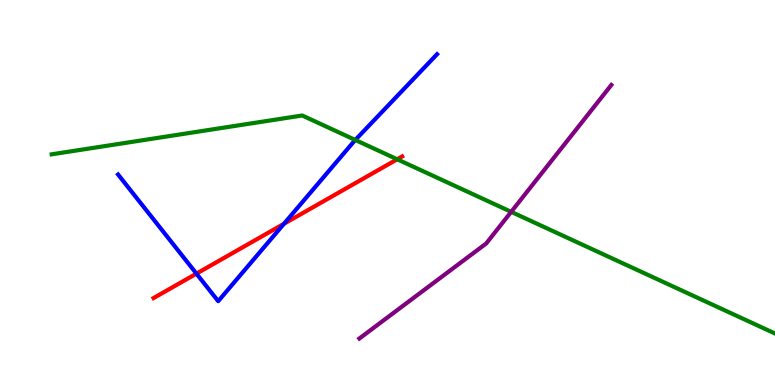[{'lines': ['blue', 'red'], 'intersections': [{'x': 2.53, 'y': 2.89}, {'x': 3.66, 'y': 4.19}]}, {'lines': ['green', 'red'], 'intersections': [{'x': 5.13, 'y': 5.86}]}, {'lines': ['purple', 'red'], 'intersections': []}, {'lines': ['blue', 'green'], 'intersections': [{'x': 4.58, 'y': 6.36}]}, {'lines': ['blue', 'purple'], 'intersections': []}, {'lines': ['green', 'purple'], 'intersections': [{'x': 6.6, 'y': 4.5}]}]